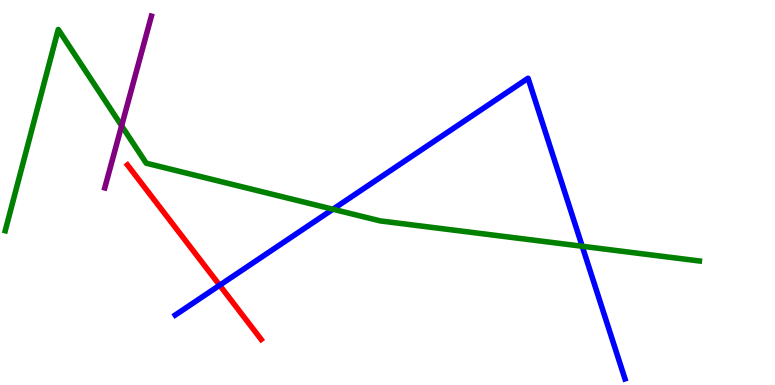[{'lines': ['blue', 'red'], 'intersections': [{'x': 2.83, 'y': 2.59}]}, {'lines': ['green', 'red'], 'intersections': []}, {'lines': ['purple', 'red'], 'intersections': []}, {'lines': ['blue', 'green'], 'intersections': [{'x': 4.3, 'y': 4.57}, {'x': 7.51, 'y': 3.6}]}, {'lines': ['blue', 'purple'], 'intersections': []}, {'lines': ['green', 'purple'], 'intersections': [{'x': 1.57, 'y': 6.73}]}]